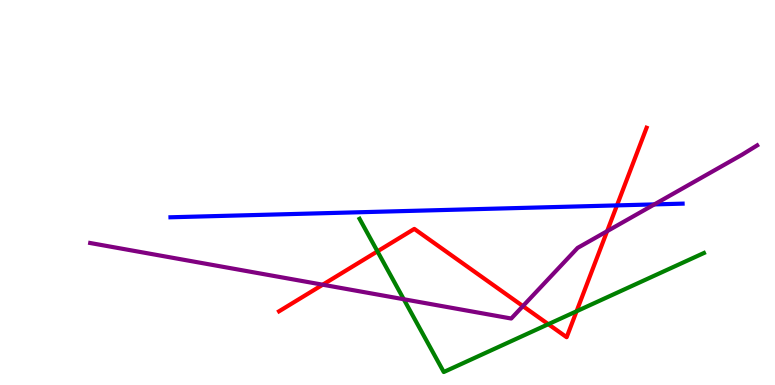[{'lines': ['blue', 'red'], 'intersections': [{'x': 7.96, 'y': 4.67}]}, {'lines': ['green', 'red'], 'intersections': [{'x': 4.87, 'y': 3.47}, {'x': 7.08, 'y': 1.58}, {'x': 7.44, 'y': 1.92}]}, {'lines': ['purple', 'red'], 'intersections': [{'x': 4.16, 'y': 2.61}, {'x': 6.75, 'y': 2.05}, {'x': 7.83, 'y': 4.0}]}, {'lines': ['blue', 'green'], 'intersections': []}, {'lines': ['blue', 'purple'], 'intersections': [{'x': 8.44, 'y': 4.69}]}, {'lines': ['green', 'purple'], 'intersections': [{'x': 5.21, 'y': 2.23}]}]